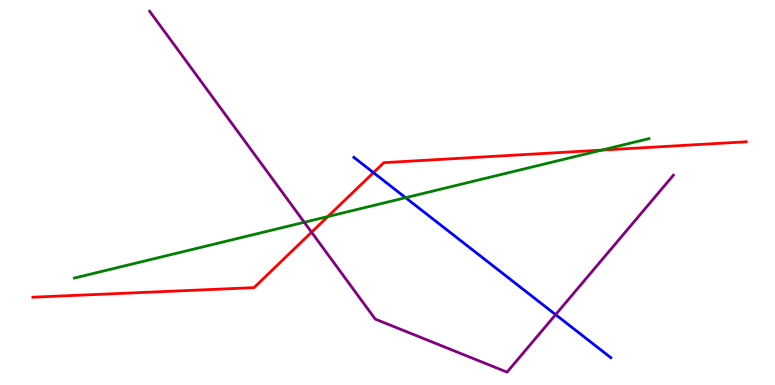[{'lines': ['blue', 'red'], 'intersections': [{'x': 4.82, 'y': 5.52}]}, {'lines': ['green', 'red'], 'intersections': [{'x': 4.23, 'y': 4.38}, {'x': 7.76, 'y': 6.1}]}, {'lines': ['purple', 'red'], 'intersections': [{'x': 4.02, 'y': 3.97}]}, {'lines': ['blue', 'green'], 'intersections': [{'x': 5.23, 'y': 4.87}]}, {'lines': ['blue', 'purple'], 'intersections': [{'x': 7.17, 'y': 1.83}]}, {'lines': ['green', 'purple'], 'intersections': [{'x': 3.93, 'y': 4.23}]}]